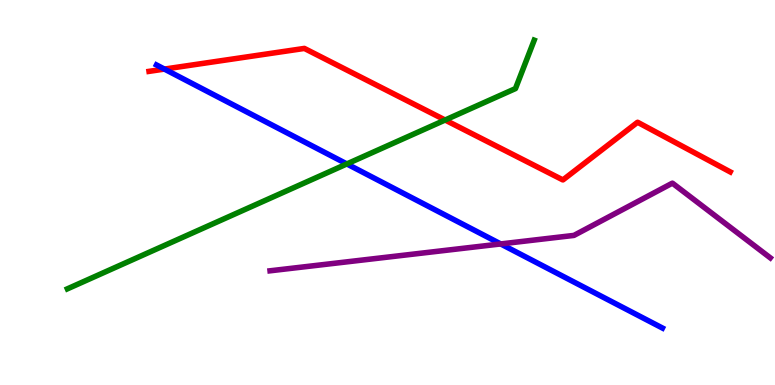[{'lines': ['blue', 'red'], 'intersections': [{'x': 2.12, 'y': 8.21}]}, {'lines': ['green', 'red'], 'intersections': [{'x': 5.74, 'y': 6.88}]}, {'lines': ['purple', 'red'], 'intersections': []}, {'lines': ['blue', 'green'], 'intersections': [{'x': 4.48, 'y': 5.74}]}, {'lines': ['blue', 'purple'], 'intersections': [{'x': 6.46, 'y': 3.66}]}, {'lines': ['green', 'purple'], 'intersections': []}]